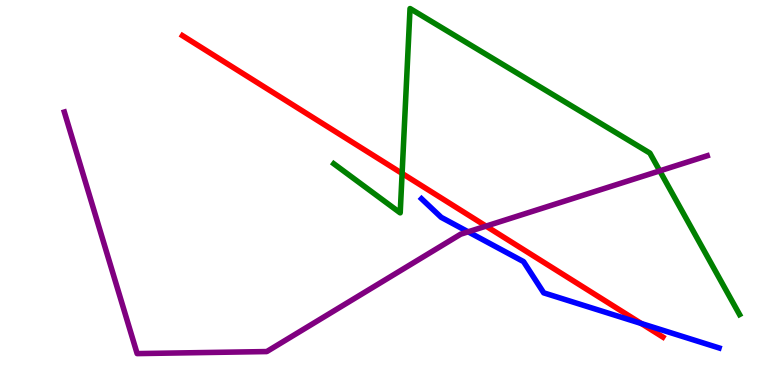[{'lines': ['blue', 'red'], 'intersections': [{'x': 8.27, 'y': 1.6}]}, {'lines': ['green', 'red'], 'intersections': [{'x': 5.19, 'y': 5.49}]}, {'lines': ['purple', 'red'], 'intersections': [{'x': 6.27, 'y': 4.13}]}, {'lines': ['blue', 'green'], 'intersections': []}, {'lines': ['blue', 'purple'], 'intersections': [{'x': 6.04, 'y': 3.98}]}, {'lines': ['green', 'purple'], 'intersections': [{'x': 8.51, 'y': 5.56}]}]